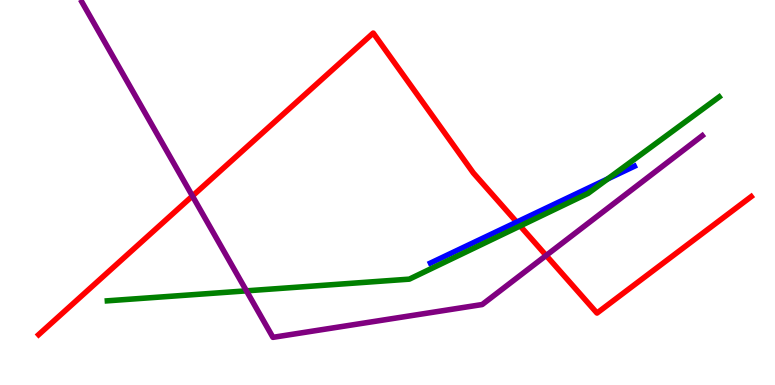[{'lines': ['blue', 'red'], 'intersections': [{'x': 6.67, 'y': 4.23}]}, {'lines': ['green', 'red'], 'intersections': [{'x': 6.71, 'y': 4.13}]}, {'lines': ['purple', 'red'], 'intersections': [{'x': 2.48, 'y': 4.91}, {'x': 7.05, 'y': 3.36}]}, {'lines': ['blue', 'green'], 'intersections': [{'x': 7.84, 'y': 5.35}]}, {'lines': ['blue', 'purple'], 'intersections': []}, {'lines': ['green', 'purple'], 'intersections': [{'x': 3.18, 'y': 2.45}]}]